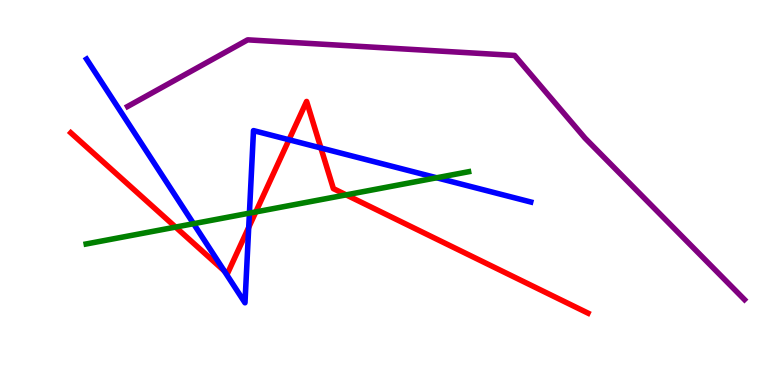[{'lines': ['blue', 'red'], 'intersections': [{'x': 2.89, 'y': 2.97}, {'x': 3.21, 'y': 4.09}, {'x': 3.73, 'y': 6.37}, {'x': 4.14, 'y': 6.16}]}, {'lines': ['green', 'red'], 'intersections': [{'x': 2.27, 'y': 4.1}, {'x': 3.3, 'y': 4.5}, {'x': 4.47, 'y': 4.94}]}, {'lines': ['purple', 'red'], 'intersections': []}, {'lines': ['blue', 'green'], 'intersections': [{'x': 2.5, 'y': 4.19}, {'x': 3.22, 'y': 4.46}, {'x': 5.63, 'y': 5.38}]}, {'lines': ['blue', 'purple'], 'intersections': []}, {'lines': ['green', 'purple'], 'intersections': []}]